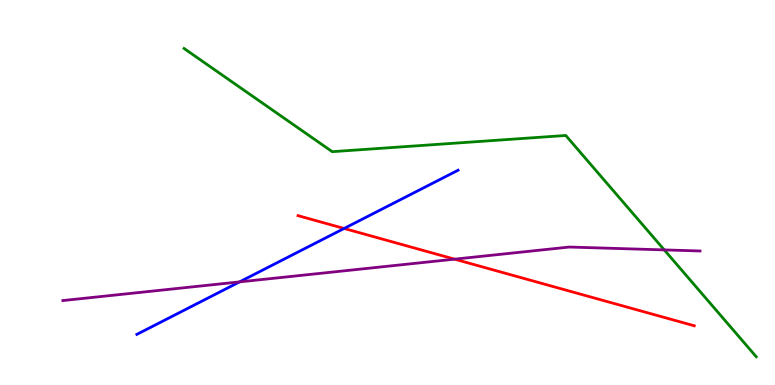[{'lines': ['blue', 'red'], 'intersections': [{'x': 4.44, 'y': 4.07}]}, {'lines': ['green', 'red'], 'intersections': []}, {'lines': ['purple', 'red'], 'intersections': [{'x': 5.87, 'y': 3.27}]}, {'lines': ['blue', 'green'], 'intersections': []}, {'lines': ['blue', 'purple'], 'intersections': [{'x': 3.09, 'y': 2.68}]}, {'lines': ['green', 'purple'], 'intersections': [{'x': 8.57, 'y': 3.51}]}]